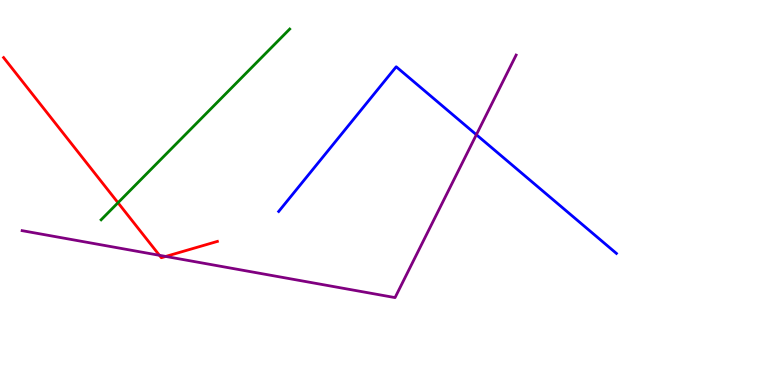[{'lines': ['blue', 'red'], 'intersections': []}, {'lines': ['green', 'red'], 'intersections': [{'x': 1.52, 'y': 4.73}]}, {'lines': ['purple', 'red'], 'intersections': [{'x': 2.06, 'y': 3.37}, {'x': 2.14, 'y': 3.34}]}, {'lines': ['blue', 'green'], 'intersections': []}, {'lines': ['blue', 'purple'], 'intersections': [{'x': 6.15, 'y': 6.5}]}, {'lines': ['green', 'purple'], 'intersections': []}]